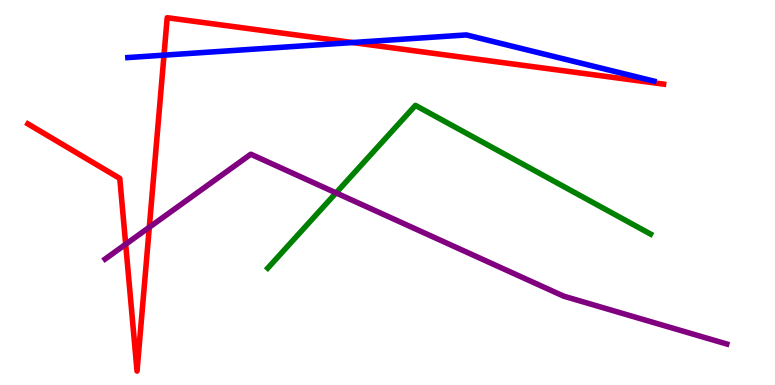[{'lines': ['blue', 'red'], 'intersections': [{'x': 2.12, 'y': 8.57}, {'x': 4.55, 'y': 8.9}]}, {'lines': ['green', 'red'], 'intersections': []}, {'lines': ['purple', 'red'], 'intersections': [{'x': 1.62, 'y': 3.66}, {'x': 1.93, 'y': 4.1}]}, {'lines': ['blue', 'green'], 'intersections': []}, {'lines': ['blue', 'purple'], 'intersections': []}, {'lines': ['green', 'purple'], 'intersections': [{'x': 4.34, 'y': 4.99}]}]